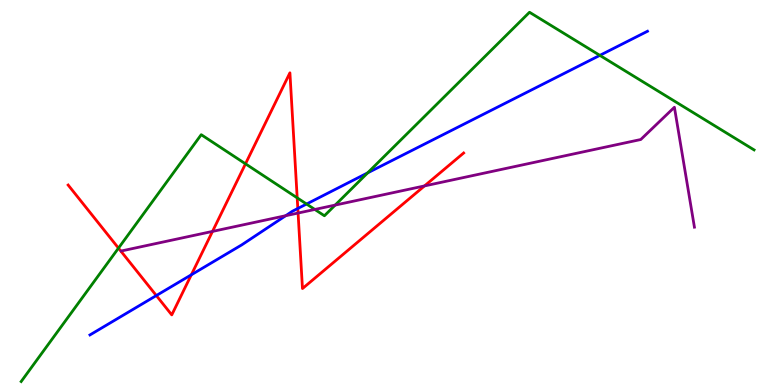[{'lines': ['blue', 'red'], 'intersections': [{'x': 2.02, 'y': 2.32}, {'x': 2.47, 'y': 2.86}, {'x': 3.84, 'y': 4.58}]}, {'lines': ['green', 'red'], 'intersections': [{'x': 1.53, 'y': 3.56}, {'x': 3.17, 'y': 5.74}, {'x': 3.83, 'y': 4.86}]}, {'lines': ['purple', 'red'], 'intersections': [{'x': 2.74, 'y': 3.99}, {'x': 3.85, 'y': 4.47}, {'x': 5.48, 'y': 5.17}]}, {'lines': ['blue', 'green'], 'intersections': [{'x': 3.96, 'y': 4.7}, {'x': 4.74, 'y': 5.51}, {'x': 7.74, 'y': 8.56}]}, {'lines': ['blue', 'purple'], 'intersections': [{'x': 3.69, 'y': 4.4}]}, {'lines': ['green', 'purple'], 'intersections': [{'x': 4.06, 'y': 4.56}, {'x': 4.32, 'y': 4.67}]}]